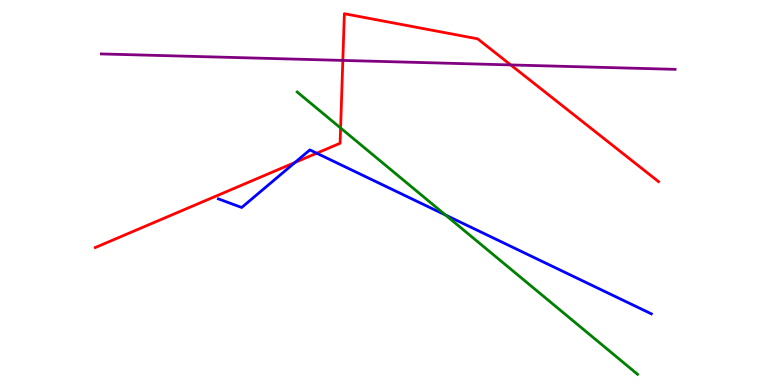[{'lines': ['blue', 'red'], 'intersections': [{'x': 3.81, 'y': 5.78}, {'x': 4.09, 'y': 6.02}]}, {'lines': ['green', 'red'], 'intersections': [{'x': 4.39, 'y': 6.68}]}, {'lines': ['purple', 'red'], 'intersections': [{'x': 4.42, 'y': 8.43}, {'x': 6.59, 'y': 8.31}]}, {'lines': ['blue', 'green'], 'intersections': [{'x': 5.75, 'y': 4.41}]}, {'lines': ['blue', 'purple'], 'intersections': []}, {'lines': ['green', 'purple'], 'intersections': []}]